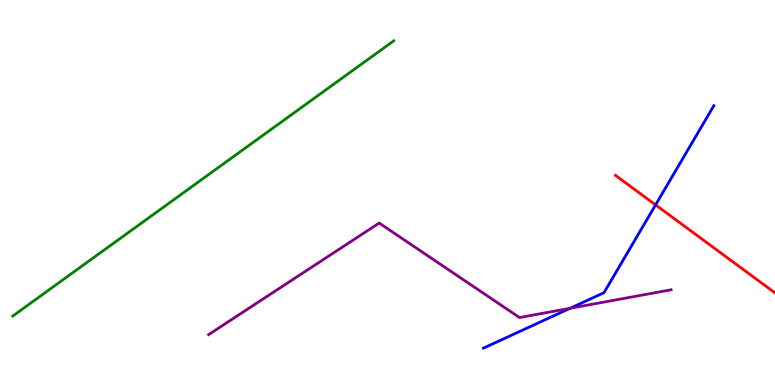[{'lines': ['blue', 'red'], 'intersections': [{'x': 8.46, 'y': 4.68}]}, {'lines': ['green', 'red'], 'intersections': []}, {'lines': ['purple', 'red'], 'intersections': []}, {'lines': ['blue', 'green'], 'intersections': []}, {'lines': ['blue', 'purple'], 'intersections': [{'x': 7.36, 'y': 1.99}]}, {'lines': ['green', 'purple'], 'intersections': []}]